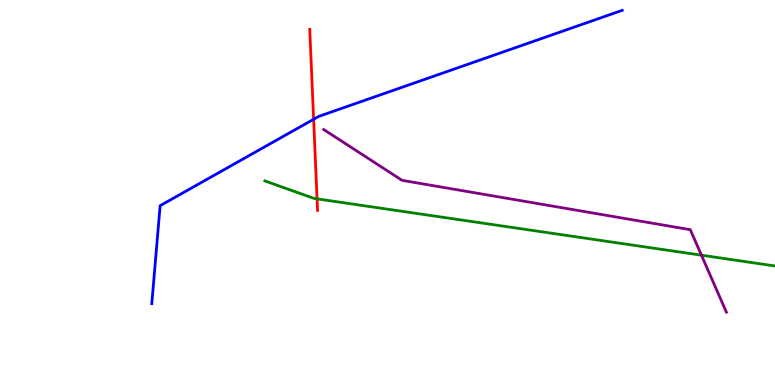[{'lines': ['blue', 'red'], 'intersections': [{'x': 4.05, 'y': 6.9}]}, {'lines': ['green', 'red'], 'intersections': [{'x': 4.09, 'y': 4.84}]}, {'lines': ['purple', 'red'], 'intersections': []}, {'lines': ['blue', 'green'], 'intersections': []}, {'lines': ['blue', 'purple'], 'intersections': []}, {'lines': ['green', 'purple'], 'intersections': [{'x': 9.05, 'y': 3.37}]}]